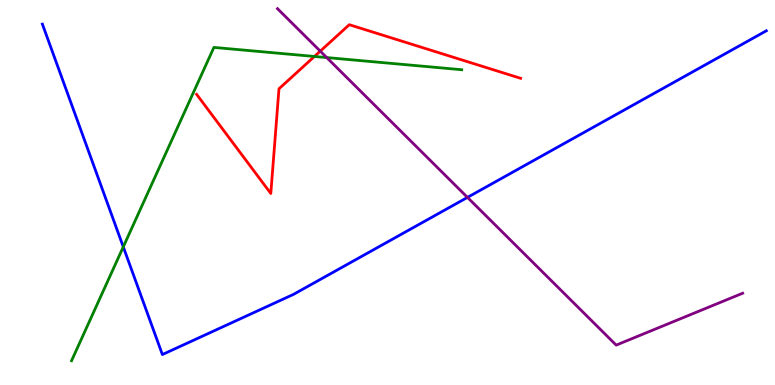[{'lines': ['blue', 'red'], 'intersections': []}, {'lines': ['green', 'red'], 'intersections': [{'x': 4.06, 'y': 8.53}]}, {'lines': ['purple', 'red'], 'intersections': [{'x': 4.13, 'y': 8.67}]}, {'lines': ['blue', 'green'], 'intersections': [{'x': 1.59, 'y': 3.59}]}, {'lines': ['blue', 'purple'], 'intersections': [{'x': 6.03, 'y': 4.87}]}, {'lines': ['green', 'purple'], 'intersections': [{'x': 4.22, 'y': 8.5}]}]